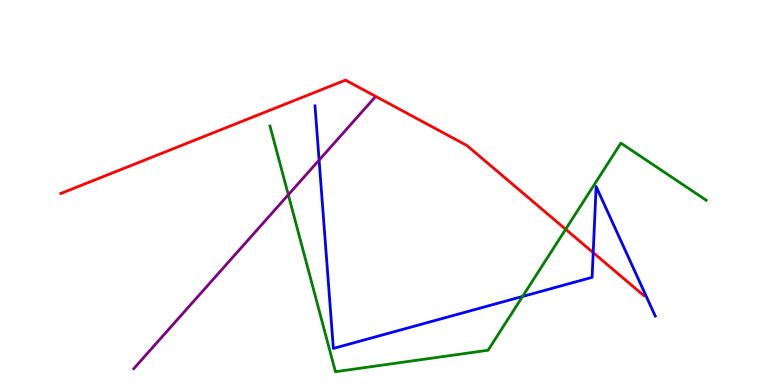[{'lines': ['blue', 'red'], 'intersections': [{'x': 7.65, 'y': 3.44}]}, {'lines': ['green', 'red'], 'intersections': [{'x': 7.3, 'y': 4.05}]}, {'lines': ['purple', 'red'], 'intersections': []}, {'lines': ['blue', 'green'], 'intersections': [{'x': 6.74, 'y': 2.3}]}, {'lines': ['blue', 'purple'], 'intersections': [{'x': 4.12, 'y': 5.84}]}, {'lines': ['green', 'purple'], 'intersections': [{'x': 3.72, 'y': 4.94}]}]